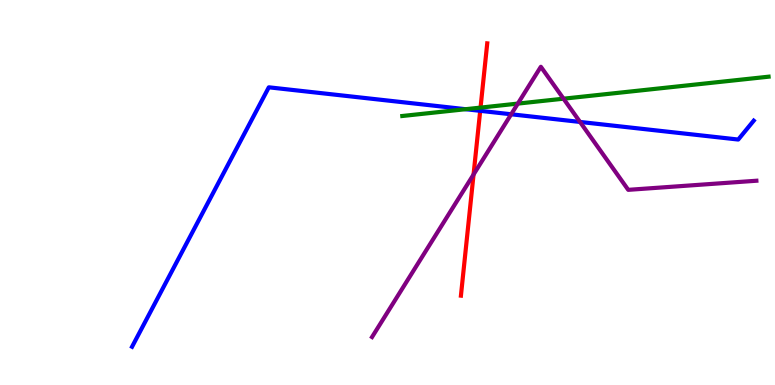[{'lines': ['blue', 'red'], 'intersections': [{'x': 6.2, 'y': 7.12}]}, {'lines': ['green', 'red'], 'intersections': [{'x': 6.2, 'y': 7.21}]}, {'lines': ['purple', 'red'], 'intersections': [{'x': 6.11, 'y': 5.47}]}, {'lines': ['blue', 'green'], 'intersections': [{'x': 6.01, 'y': 7.16}]}, {'lines': ['blue', 'purple'], 'intersections': [{'x': 6.6, 'y': 7.03}, {'x': 7.48, 'y': 6.83}]}, {'lines': ['green', 'purple'], 'intersections': [{'x': 6.68, 'y': 7.31}, {'x': 7.27, 'y': 7.44}]}]